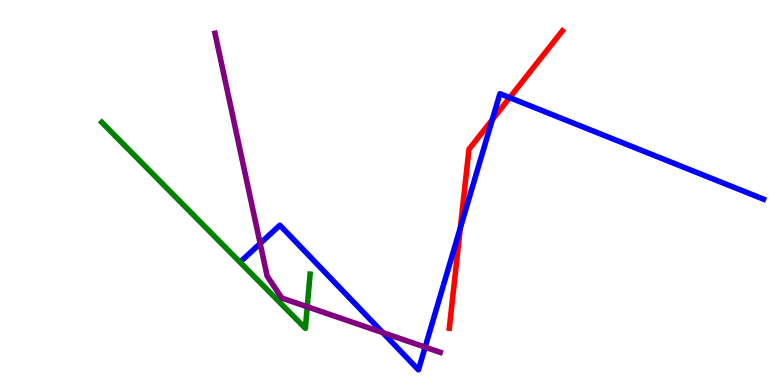[{'lines': ['blue', 'red'], 'intersections': [{'x': 5.94, 'y': 4.08}, {'x': 6.35, 'y': 6.89}, {'x': 6.58, 'y': 7.46}]}, {'lines': ['green', 'red'], 'intersections': []}, {'lines': ['purple', 'red'], 'intersections': []}, {'lines': ['blue', 'green'], 'intersections': []}, {'lines': ['blue', 'purple'], 'intersections': [{'x': 3.36, 'y': 3.68}, {'x': 4.94, 'y': 1.36}, {'x': 5.49, 'y': 0.984}]}, {'lines': ['green', 'purple'], 'intersections': [{'x': 3.96, 'y': 2.03}]}]